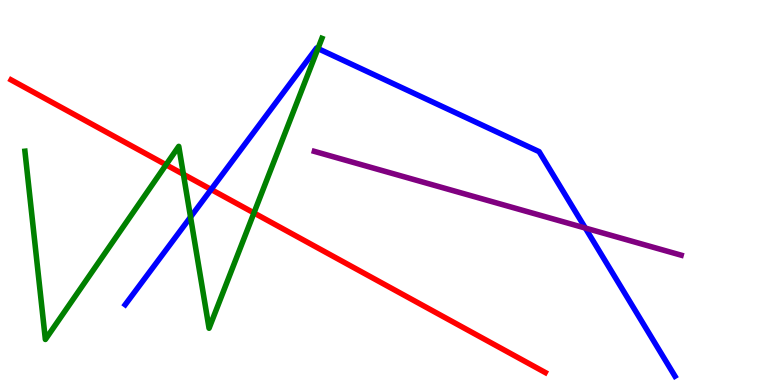[{'lines': ['blue', 'red'], 'intersections': [{'x': 2.72, 'y': 5.08}]}, {'lines': ['green', 'red'], 'intersections': [{'x': 2.14, 'y': 5.72}, {'x': 2.37, 'y': 5.47}, {'x': 3.28, 'y': 4.47}]}, {'lines': ['purple', 'red'], 'intersections': []}, {'lines': ['blue', 'green'], 'intersections': [{'x': 2.46, 'y': 4.36}, {'x': 4.1, 'y': 8.74}]}, {'lines': ['blue', 'purple'], 'intersections': [{'x': 7.55, 'y': 4.08}]}, {'lines': ['green', 'purple'], 'intersections': []}]